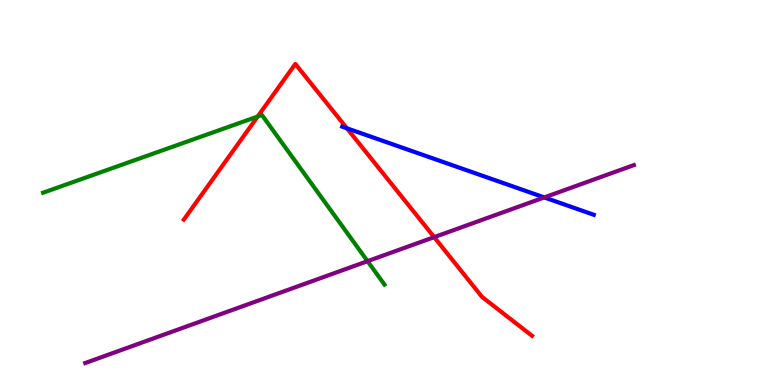[{'lines': ['blue', 'red'], 'intersections': [{'x': 4.48, 'y': 6.67}]}, {'lines': ['green', 'red'], 'intersections': [{'x': 3.32, 'y': 6.97}]}, {'lines': ['purple', 'red'], 'intersections': [{'x': 5.6, 'y': 3.84}]}, {'lines': ['blue', 'green'], 'intersections': []}, {'lines': ['blue', 'purple'], 'intersections': [{'x': 7.02, 'y': 4.87}]}, {'lines': ['green', 'purple'], 'intersections': [{'x': 4.74, 'y': 3.22}]}]